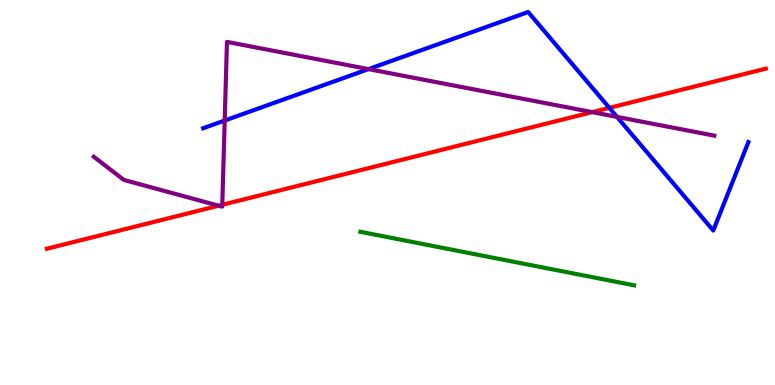[{'lines': ['blue', 'red'], 'intersections': [{'x': 7.86, 'y': 7.2}]}, {'lines': ['green', 'red'], 'intersections': []}, {'lines': ['purple', 'red'], 'intersections': [{'x': 2.82, 'y': 4.66}, {'x': 2.87, 'y': 4.68}, {'x': 7.64, 'y': 7.09}]}, {'lines': ['blue', 'green'], 'intersections': []}, {'lines': ['blue', 'purple'], 'intersections': [{'x': 2.9, 'y': 6.87}, {'x': 4.75, 'y': 8.2}, {'x': 7.96, 'y': 6.96}]}, {'lines': ['green', 'purple'], 'intersections': []}]